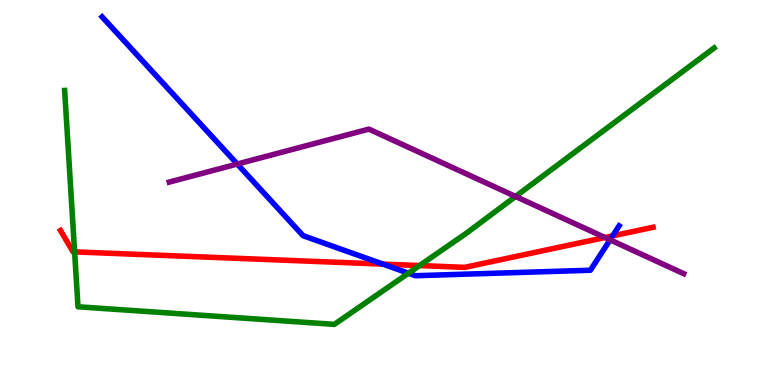[{'lines': ['blue', 'red'], 'intersections': [{'x': 4.94, 'y': 3.14}, {'x': 7.9, 'y': 3.87}]}, {'lines': ['green', 'red'], 'intersections': [{'x': 0.963, 'y': 3.46}, {'x': 5.41, 'y': 3.1}]}, {'lines': ['purple', 'red'], 'intersections': [{'x': 7.81, 'y': 3.83}]}, {'lines': ['blue', 'green'], 'intersections': [{'x': 5.27, 'y': 2.9}]}, {'lines': ['blue', 'purple'], 'intersections': [{'x': 3.06, 'y': 5.74}, {'x': 7.87, 'y': 3.77}]}, {'lines': ['green', 'purple'], 'intersections': [{'x': 6.65, 'y': 4.9}]}]